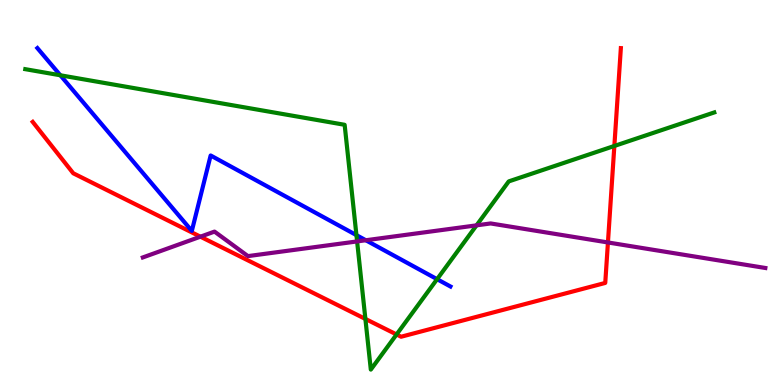[{'lines': ['blue', 'red'], 'intersections': []}, {'lines': ['green', 'red'], 'intersections': [{'x': 4.71, 'y': 1.72}, {'x': 5.12, 'y': 1.31}, {'x': 7.93, 'y': 6.21}]}, {'lines': ['purple', 'red'], 'intersections': [{'x': 2.59, 'y': 3.85}, {'x': 7.84, 'y': 3.7}]}, {'lines': ['blue', 'green'], 'intersections': [{'x': 0.779, 'y': 8.04}, {'x': 4.6, 'y': 3.89}, {'x': 5.64, 'y': 2.75}]}, {'lines': ['blue', 'purple'], 'intersections': [{'x': 4.72, 'y': 3.76}]}, {'lines': ['green', 'purple'], 'intersections': [{'x': 4.61, 'y': 3.73}, {'x': 6.15, 'y': 4.15}]}]